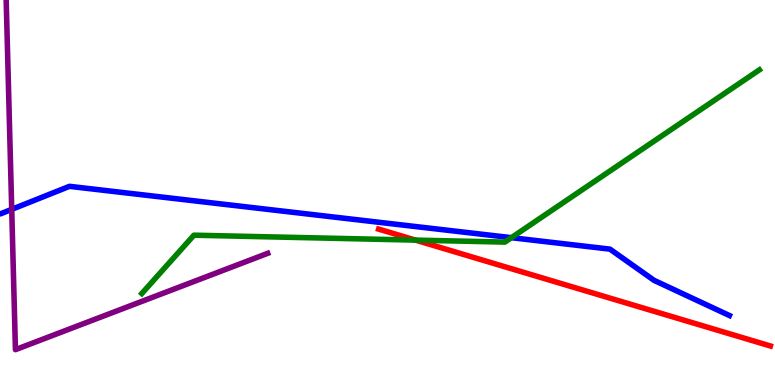[{'lines': ['blue', 'red'], 'intersections': []}, {'lines': ['green', 'red'], 'intersections': [{'x': 5.36, 'y': 3.76}]}, {'lines': ['purple', 'red'], 'intersections': []}, {'lines': ['blue', 'green'], 'intersections': [{'x': 6.6, 'y': 3.83}]}, {'lines': ['blue', 'purple'], 'intersections': [{'x': 0.151, 'y': 4.56}]}, {'lines': ['green', 'purple'], 'intersections': []}]